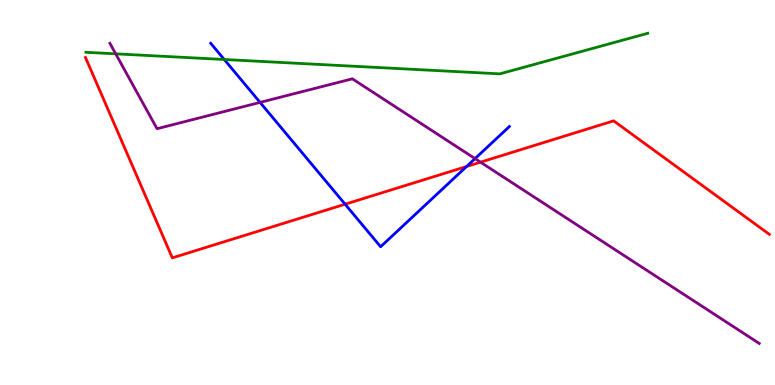[{'lines': ['blue', 'red'], 'intersections': [{'x': 4.45, 'y': 4.7}, {'x': 6.02, 'y': 5.68}]}, {'lines': ['green', 'red'], 'intersections': []}, {'lines': ['purple', 'red'], 'intersections': [{'x': 6.2, 'y': 5.79}]}, {'lines': ['blue', 'green'], 'intersections': [{'x': 2.89, 'y': 8.45}]}, {'lines': ['blue', 'purple'], 'intersections': [{'x': 3.36, 'y': 7.34}, {'x': 6.13, 'y': 5.88}]}, {'lines': ['green', 'purple'], 'intersections': [{'x': 1.49, 'y': 8.6}]}]